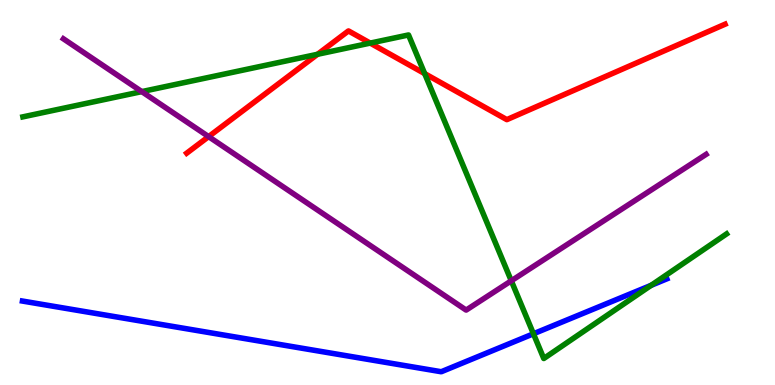[{'lines': ['blue', 'red'], 'intersections': []}, {'lines': ['green', 'red'], 'intersections': [{'x': 4.1, 'y': 8.59}, {'x': 4.78, 'y': 8.88}, {'x': 5.48, 'y': 8.09}]}, {'lines': ['purple', 'red'], 'intersections': [{'x': 2.69, 'y': 6.45}]}, {'lines': ['blue', 'green'], 'intersections': [{'x': 6.88, 'y': 1.33}, {'x': 8.4, 'y': 2.59}]}, {'lines': ['blue', 'purple'], 'intersections': []}, {'lines': ['green', 'purple'], 'intersections': [{'x': 1.83, 'y': 7.62}, {'x': 6.6, 'y': 2.71}]}]